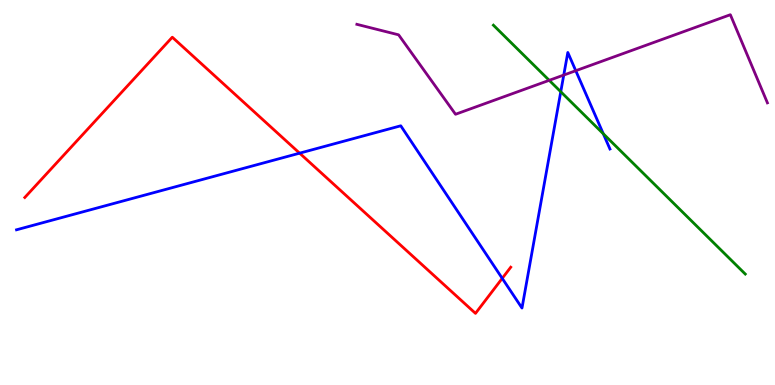[{'lines': ['blue', 'red'], 'intersections': [{'x': 3.87, 'y': 6.02}, {'x': 6.48, 'y': 2.77}]}, {'lines': ['green', 'red'], 'intersections': []}, {'lines': ['purple', 'red'], 'intersections': []}, {'lines': ['blue', 'green'], 'intersections': [{'x': 7.24, 'y': 7.62}, {'x': 7.78, 'y': 6.53}]}, {'lines': ['blue', 'purple'], 'intersections': [{'x': 7.27, 'y': 8.05}, {'x': 7.43, 'y': 8.16}]}, {'lines': ['green', 'purple'], 'intersections': [{'x': 7.09, 'y': 7.91}]}]